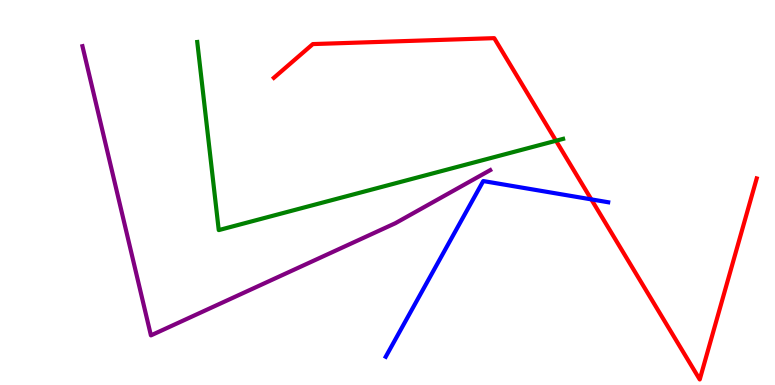[{'lines': ['blue', 'red'], 'intersections': [{'x': 7.63, 'y': 4.82}]}, {'lines': ['green', 'red'], 'intersections': [{'x': 7.17, 'y': 6.34}]}, {'lines': ['purple', 'red'], 'intersections': []}, {'lines': ['blue', 'green'], 'intersections': []}, {'lines': ['blue', 'purple'], 'intersections': []}, {'lines': ['green', 'purple'], 'intersections': []}]